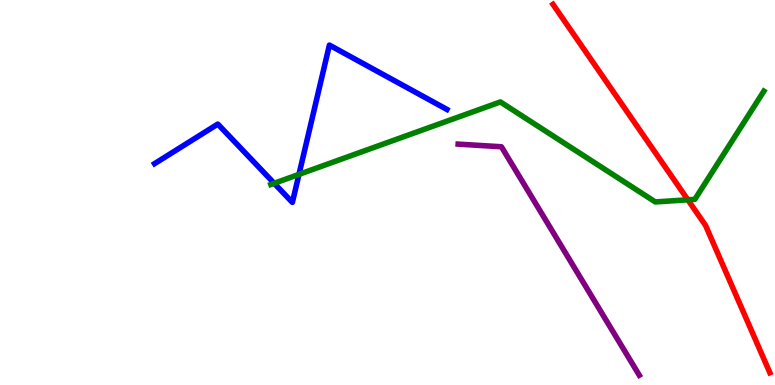[{'lines': ['blue', 'red'], 'intersections': []}, {'lines': ['green', 'red'], 'intersections': [{'x': 8.88, 'y': 4.81}]}, {'lines': ['purple', 'red'], 'intersections': []}, {'lines': ['blue', 'green'], 'intersections': [{'x': 3.54, 'y': 5.24}, {'x': 3.86, 'y': 5.47}]}, {'lines': ['blue', 'purple'], 'intersections': []}, {'lines': ['green', 'purple'], 'intersections': []}]